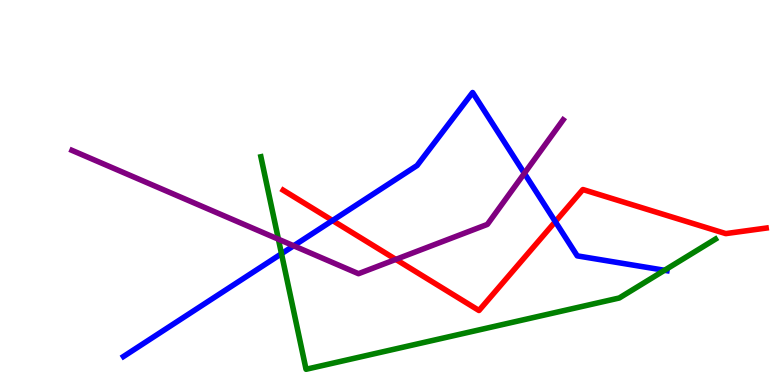[{'lines': ['blue', 'red'], 'intersections': [{'x': 4.29, 'y': 4.27}, {'x': 7.17, 'y': 4.24}]}, {'lines': ['green', 'red'], 'intersections': []}, {'lines': ['purple', 'red'], 'intersections': [{'x': 5.11, 'y': 3.26}]}, {'lines': ['blue', 'green'], 'intersections': [{'x': 3.63, 'y': 3.41}, {'x': 8.57, 'y': 2.98}]}, {'lines': ['blue', 'purple'], 'intersections': [{'x': 3.79, 'y': 3.62}, {'x': 6.77, 'y': 5.5}]}, {'lines': ['green', 'purple'], 'intersections': [{'x': 3.59, 'y': 3.79}]}]